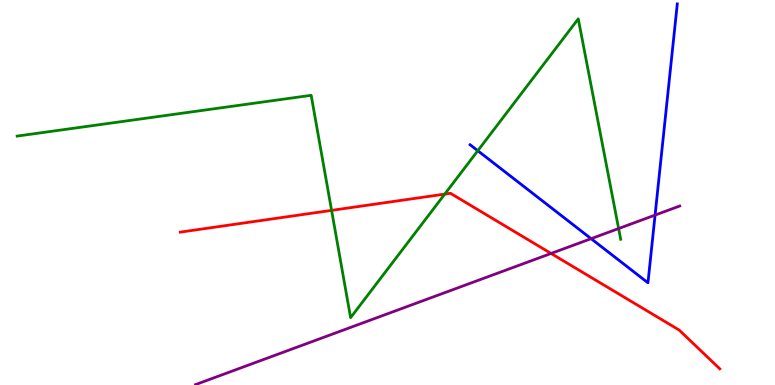[{'lines': ['blue', 'red'], 'intersections': []}, {'lines': ['green', 'red'], 'intersections': [{'x': 4.28, 'y': 4.54}, {'x': 5.74, 'y': 4.96}]}, {'lines': ['purple', 'red'], 'intersections': [{'x': 7.11, 'y': 3.42}]}, {'lines': ['blue', 'green'], 'intersections': [{'x': 6.17, 'y': 6.08}]}, {'lines': ['blue', 'purple'], 'intersections': [{'x': 7.63, 'y': 3.8}, {'x': 8.45, 'y': 4.41}]}, {'lines': ['green', 'purple'], 'intersections': [{'x': 7.98, 'y': 4.06}]}]